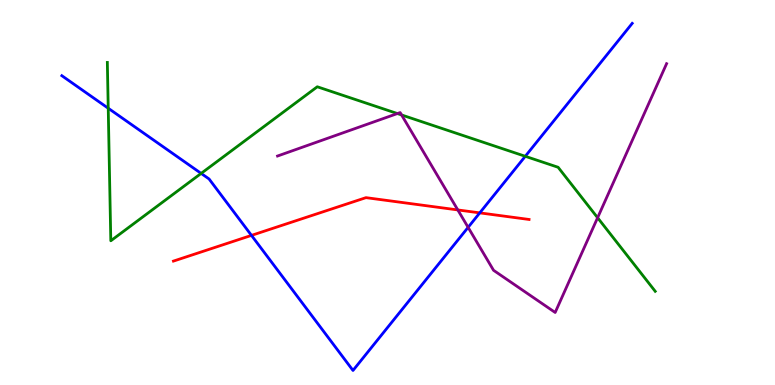[{'lines': ['blue', 'red'], 'intersections': [{'x': 3.24, 'y': 3.89}, {'x': 6.19, 'y': 4.47}]}, {'lines': ['green', 'red'], 'intersections': []}, {'lines': ['purple', 'red'], 'intersections': [{'x': 5.91, 'y': 4.55}]}, {'lines': ['blue', 'green'], 'intersections': [{'x': 1.4, 'y': 7.19}, {'x': 2.6, 'y': 5.5}, {'x': 6.78, 'y': 5.94}]}, {'lines': ['blue', 'purple'], 'intersections': [{'x': 6.04, 'y': 4.09}]}, {'lines': ['green', 'purple'], 'intersections': [{'x': 5.13, 'y': 7.05}, {'x': 5.18, 'y': 7.01}, {'x': 7.71, 'y': 4.34}]}]